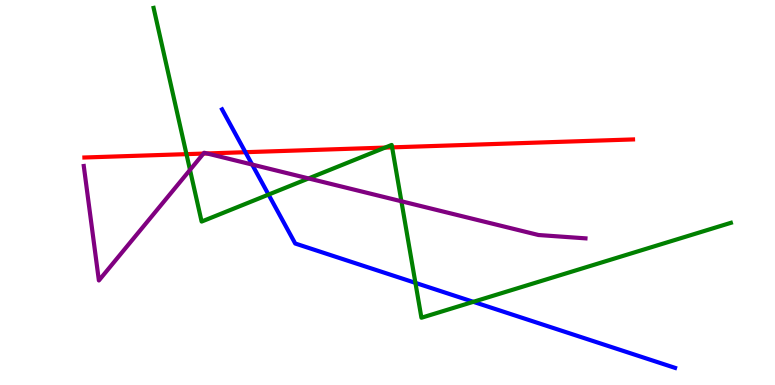[{'lines': ['blue', 'red'], 'intersections': [{'x': 3.17, 'y': 6.05}]}, {'lines': ['green', 'red'], 'intersections': [{'x': 2.41, 'y': 6.0}, {'x': 4.97, 'y': 6.17}, {'x': 5.06, 'y': 6.17}]}, {'lines': ['purple', 'red'], 'intersections': [{'x': 2.63, 'y': 6.01}, {'x': 2.67, 'y': 6.01}]}, {'lines': ['blue', 'green'], 'intersections': [{'x': 3.46, 'y': 4.95}, {'x': 5.36, 'y': 2.65}, {'x': 6.11, 'y': 2.16}]}, {'lines': ['blue', 'purple'], 'intersections': [{'x': 3.25, 'y': 5.73}]}, {'lines': ['green', 'purple'], 'intersections': [{'x': 2.45, 'y': 5.59}, {'x': 3.98, 'y': 5.37}, {'x': 5.18, 'y': 4.77}]}]